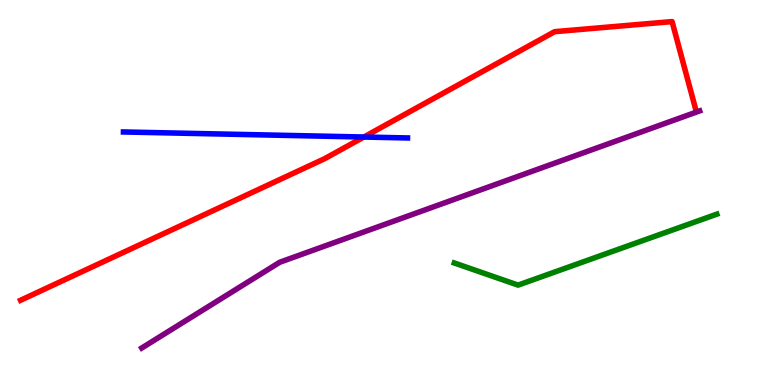[{'lines': ['blue', 'red'], 'intersections': [{'x': 4.69, 'y': 6.44}]}, {'lines': ['green', 'red'], 'intersections': []}, {'lines': ['purple', 'red'], 'intersections': []}, {'lines': ['blue', 'green'], 'intersections': []}, {'lines': ['blue', 'purple'], 'intersections': []}, {'lines': ['green', 'purple'], 'intersections': []}]